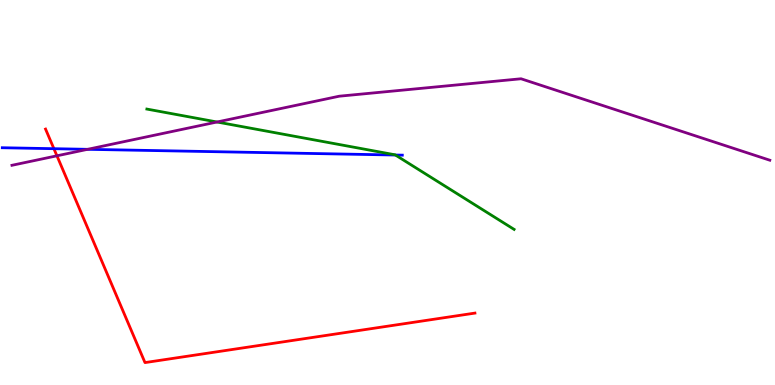[{'lines': ['blue', 'red'], 'intersections': [{'x': 0.696, 'y': 6.14}]}, {'lines': ['green', 'red'], 'intersections': []}, {'lines': ['purple', 'red'], 'intersections': [{'x': 0.735, 'y': 5.95}]}, {'lines': ['blue', 'green'], 'intersections': [{'x': 5.1, 'y': 5.97}]}, {'lines': ['blue', 'purple'], 'intersections': [{'x': 1.13, 'y': 6.12}]}, {'lines': ['green', 'purple'], 'intersections': [{'x': 2.8, 'y': 6.83}]}]